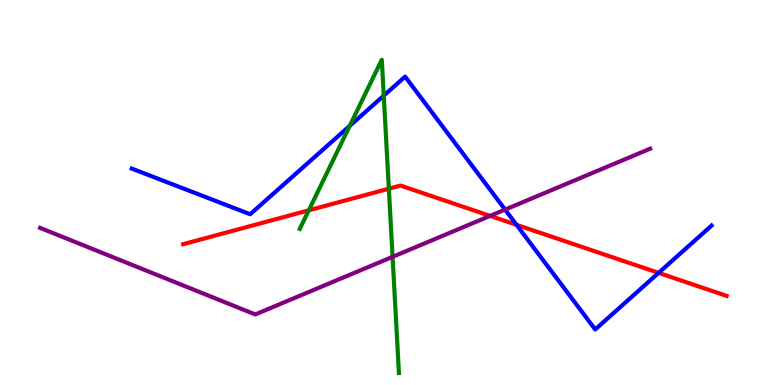[{'lines': ['blue', 'red'], 'intersections': [{'x': 6.66, 'y': 4.16}, {'x': 8.5, 'y': 2.91}]}, {'lines': ['green', 'red'], 'intersections': [{'x': 3.98, 'y': 4.54}, {'x': 5.02, 'y': 5.1}]}, {'lines': ['purple', 'red'], 'intersections': [{'x': 6.32, 'y': 4.39}]}, {'lines': ['blue', 'green'], 'intersections': [{'x': 4.51, 'y': 6.73}, {'x': 4.95, 'y': 7.52}]}, {'lines': ['blue', 'purple'], 'intersections': [{'x': 6.52, 'y': 4.56}]}, {'lines': ['green', 'purple'], 'intersections': [{'x': 5.07, 'y': 3.33}]}]